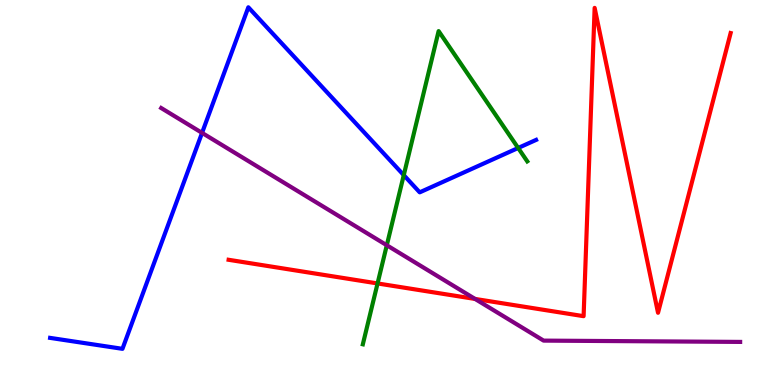[{'lines': ['blue', 'red'], 'intersections': []}, {'lines': ['green', 'red'], 'intersections': [{'x': 4.87, 'y': 2.64}]}, {'lines': ['purple', 'red'], 'intersections': [{'x': 6.13, 'y': 2.24}]}, {'lines': ['blue', 'green'], 'intersections': [{'x': 5.21, 'y': 5.45}, {'x': 6.69, 'y': 6.16}]}, {'lines': ['blue', 'purple'], 'intersections': [{'x': 2.61, 'y': 6.55}]}, {'lines': ['green', 'purple'], 'intersections': [{'x': 4.99, 'y': 3.63}]}]